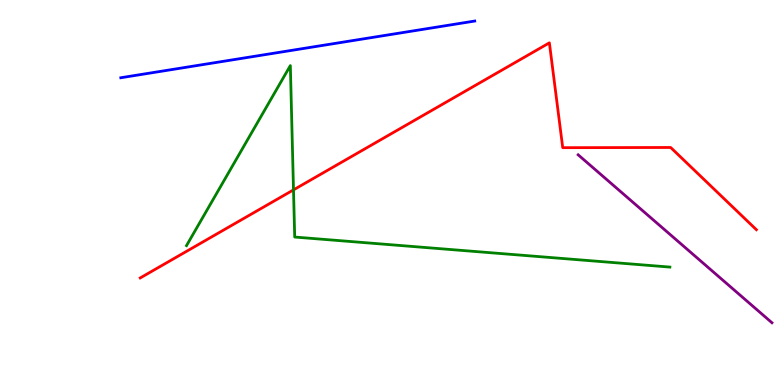[{'lines': ['blue', 'red'], 'intersections': []}, {'lines': ['green', 'red'], 'intersections': [{'x': 3.79, 'y': 5.07}]}, {'lines': ['purple', 'red'], 'intersections': []}, {'lines': ['blue', 'green'], 'intersections': []}, {'lines': ['blue', 'purple'], 'intersections': []}, {'lines': ['green', 'purple'], 'intersections': []}]